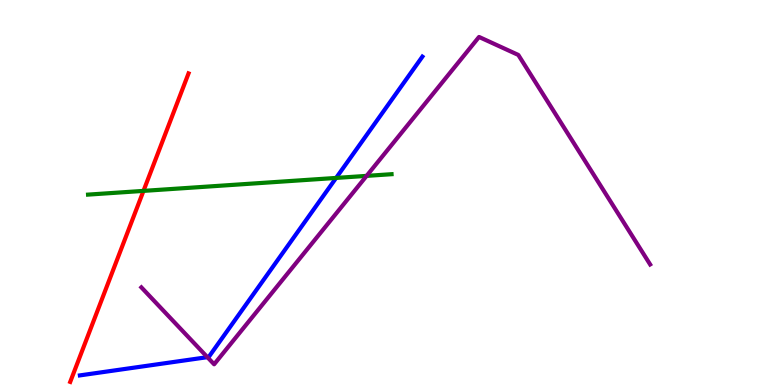[{'lines': ['blue', 'red'], 'intersections': []}, {'lines': ['green', 'red'], 'intersections': [{'x': 1.85, 'y': 5.04}]}, {'lines': ['purple', 'red'], 'intersections': []}, {'lines': ['blue', 'green'], 'intersections': [{'x': 4.34, 'y': 5.38}]}, {'lines': ['blue', 'purple'], 'intersections': [{'x': 2.68, 'y': 0.723}]}, {'lines': ['green', 'purple'], 'intersections': [{'x': 4.73, 'y': 5.43}]}]